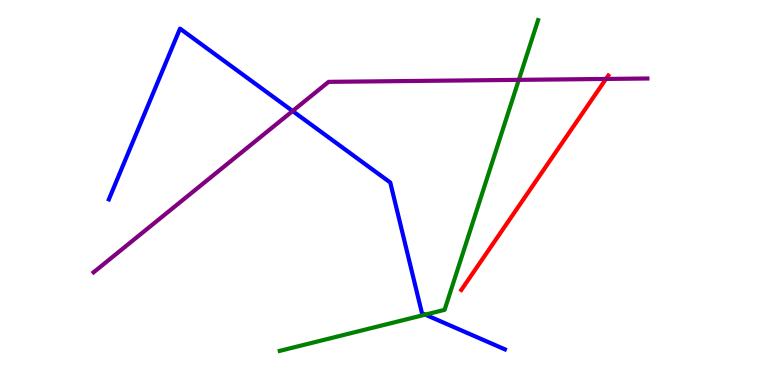[{'lines': ['blue', 'red'], 'intersections': []}, {'lines': ['green', 'red'], 'intersections': []}, {'lines': ['purple', 'red'], 'intersections': [{'x': 7.82, 'y': 7.95}]}, {'lines': ['blue', 'green'], 'intersections': [{'x': 5.49, 'y': 1.83}]}, {'lines': ['blue', 'purple'], 'intersections': [{'x': 3.78, 'y': 7.12}]}, {'lines': ['green', 'purple'], 'intersections': [{'x': 6.69, 'y': 7.93}]}]